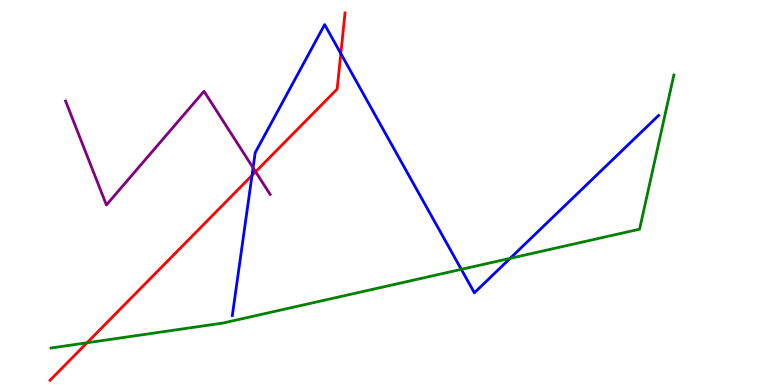[{'lines': ['blue', 'red'], 'intersections': [{'x': 3.25, 'y': 5.44}, {'x': 4.4, 'y': 8.61}]}, {'lines': ['green', 'red'], 'intersections': [{'x': 1.12, 'y': 1.1}]}, {'lines': ['purple', 'red'], 'intersections': [{'x': 3.3, 'y': 5.54}]}, {'lines': ['blue', 'green'], 'intersections': [{'x': 5.95, 'y': 3.0}, {'x': 6.58, 'y': 3.29}]}, {'lines': ['blue', 'purple'], 'intersections': [{'x': 3.27, 'y': 5.64}]}, {'lines': ['green', 'purple'], 'intersections': []}]